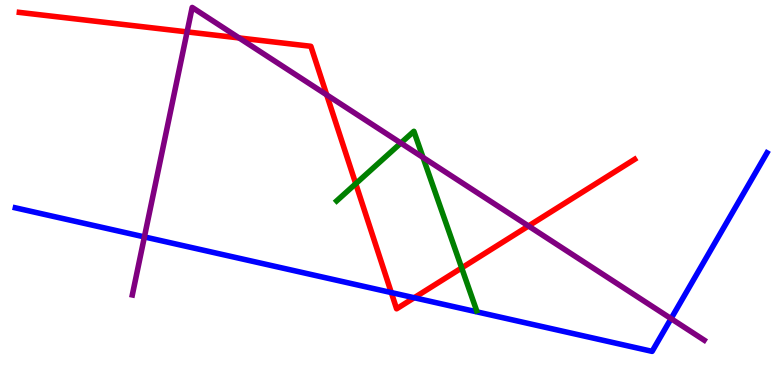[{'lines': ['blue', 'red'], 'intersections': [{'x': 5.05, 'y': 2.4}, {'x': 5.34, 'y': 2.27}]}, {'lines': ['green', 'red'], 'intersections': [{'x': 4.59, 'y': 5.23}, {'x': 5.96, 'y': 3.04}]}, {'lines': ['purple', 'red'], 'intersections': [{'x': 2.41, 'y': 9.17}, {'x': 3.09, 'y': 9.01}, {'x': 4.22, 'y': 7.54}, {'x': 6.82, 'y': 4.13}]}, {'lines': ['blue', 'green'], 'intersections': []}, {'lines': ['blue', 'purple'], 'intersections': [{'x': 1.86, 'y': 3.85}, {'x': 8.66, 'y': 1.72}]}, {'lines': ['green', 'purple'], 'intersections': [{'x': 5.17, 'y': 6.28}, {'x': 5.46, 'y': 5.91}]}]